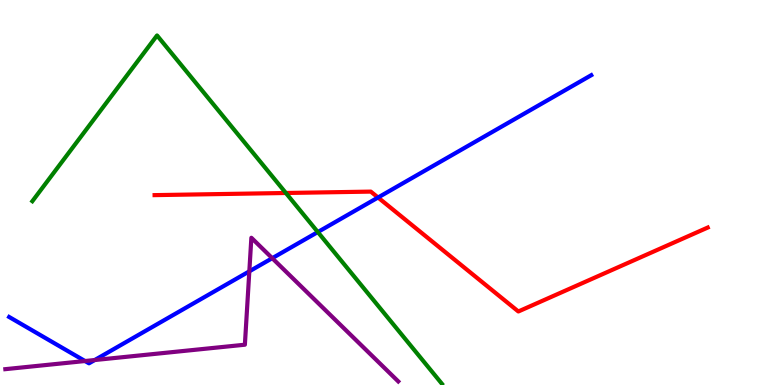[{'lines': ['blue', 'red'], 'intersections': [{'x': 4.88, 'y': 4.87}]}, {'lines': ['green', 'red'], 'intersections': [{'x': 3.69, 'y': 4.99}]}, {'lines': ['purple', 'red'], 'intersections': []}, {'lines': ['blue', 'green'], 'intersections': [{'x': 4.1, 'y': 3.97}]}, {'lines': ['blue', 'purple'], 'intersections': [{'x': 1.1, 'y': 0.623}, {'x': 1.22, 'y': 0.648}, {'x': 3.22, 'y': 2.95}, {'x': 3.51, 'y': 3.29}]}, {'lines': ['green', 'purple'], 'intersections': []}]